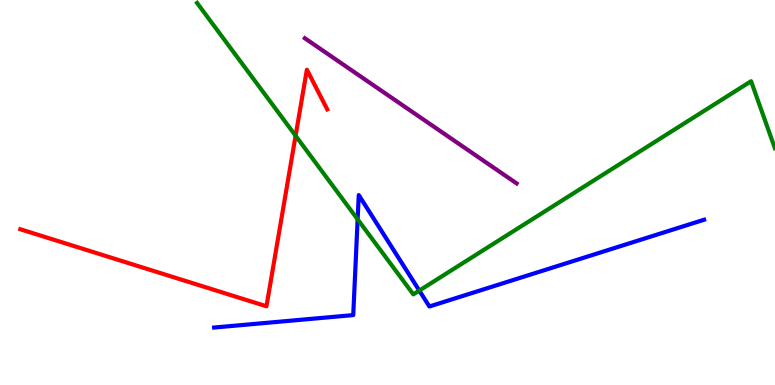[{'lines': ['blue', 'red'], 'intersections': []}, {'lines': ['green', 'red'], 'intersections': [{'x': 3.81, 'y': 6.47}]}, {'lines': ['purple', 'red'], 'intersections': []}, {'lines': ['blue', 'green'], 'intersections': [{'x': 4.61, 'y': 4.3}, {'x': 5.41, 'y': 2.45}]}, {'lines': ['blue', 'purple'], 'intersections': []}, {'lines': ['green', 'purple'], 'intersections': []}]